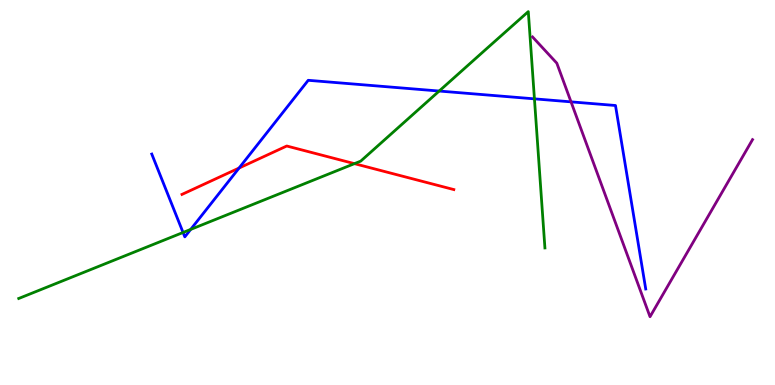[{'lines': ['blue', 'red'], 'intersections': [{'x': 3.08, 'y': 5.64}]}, {'lines': ['green', 'red'], 'intersections': [{'x': 4.57, 'y': 5.75}]}, {'lines': ['purple', 'red'], 'intersections': []}, {'lines': ['blue', 'green'], 'intersections': [{'x': 2.36, 'y': 3.96}, {'x': 2.46, 'y': 4.04}, {'x': 5.67, 'y': 7.64}, {'x': 6.9, 'y': 7.43}]}, {'lines': ['blue', 'purple'], 'intersections': [{'x': 7.37, 'y': 7.35}]}, {'lines': ['green', 'purple'], 'intersections': []}]